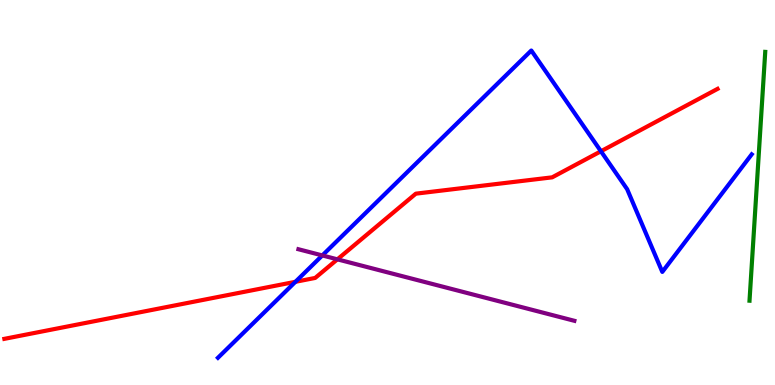[{'lines': ['blue', 'red'], 'intersections': [{'x': 3.81, 'y': 2.68}, {'x': 7.75, 'y': 6.07}]}, {'lines': ['green', 'red'], 'intersections': []}, {'lines': ['purple', 'red'], 'intersections': [{'x': 4.35, 'y': 3.26}]}, {'lines': ['blue', 'green'], 'intersections': []}, {'lines': ['blue', 'purple'], 'intersections': [{'x': 4.16, 'y': 3.37}]}, {'lines': ['green', 'purple'], 'intersections': []}]